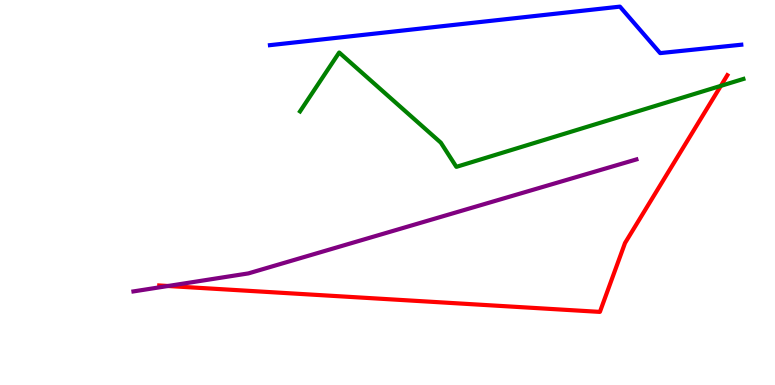[{'lines': ['blue', 'red'], 'intersections': []}, {'lines': ['green', 'red'], 'intersections': [{'x': 9.3, 'y': 7.77}]}, {'lines': ['purple', 'red'], 'intersections': [{'x': 2.17, 'y': 2.57}]}, {'lines': ['blue', 'green'], 'intersections': []}, {'lines': ['blue', 'purple'], 'intersections': []}, {'lines': ['green', 'purple'], 'intersections': []}]